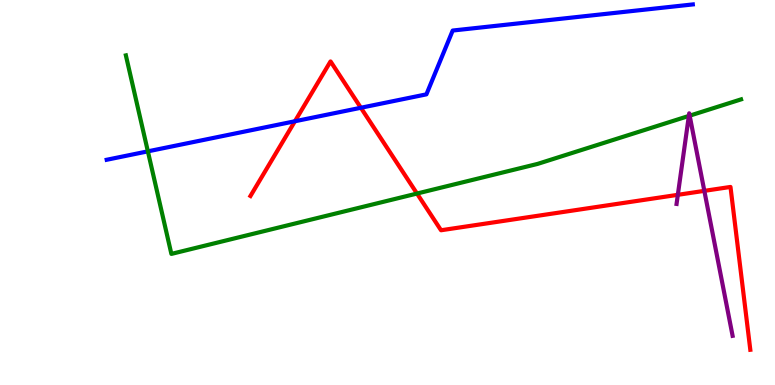[{'lines': ['blue', 'red'], 'intersections': [{'x': 3.81, 'y': 6.85}, {'x': 4.66, 'y': 7.2}]}, {'lines': ['green', 'red'], 'intersections': [{'x': 5.38, 'y': 4.97}]}, {'lines': ['purple', 'red'], 'intersections': [{'x': 8.75, 'y': 4.94}, {'x': 9.09, 'y': 5.04}]}, {'lines': ['blue', 'green'], 'intersections': [{'x': 1.91, 'y': 6.07}]}, {'lines': ['blue', 'purple'], 'intersections': []}, {'lines': ['green', 'purple'], 'intersections': [{'x': 8.89, 'y': 6.99}, {'x': 8.9, 'y': 7.0}]}]